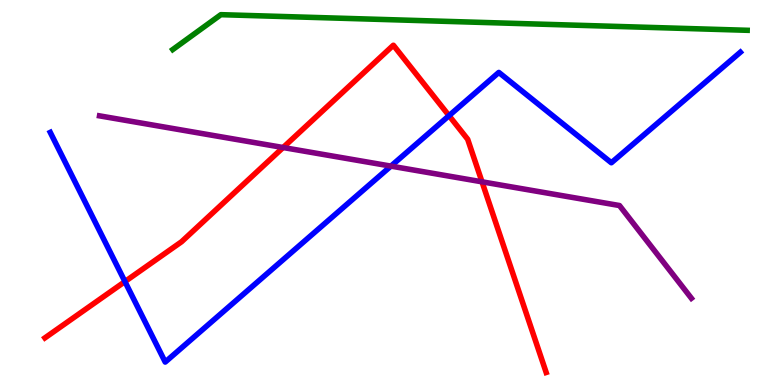[{'lines': ['blue', 'red'], 'intersections': [{'x': 1.61, 'y': 2.69}, {'x': 5.79, 'y': 7.0}]}, {'lines': ['green', 'red'], 'intersections': []}, {'lines': ['purple', 'red'], 'intersections': [{'x': 3.65, 'y': 6.17}, {'x': 6.22, 'y': 5.28}]}, {'lines': ['blue', 'green'], 'intersections': []}, {'lines': ['blue', 'purple'], 'intersections': [{'x': 5.04, 'y': 5.69}]}, {'lines': ['green', 'purple'], 'intersections': []}]